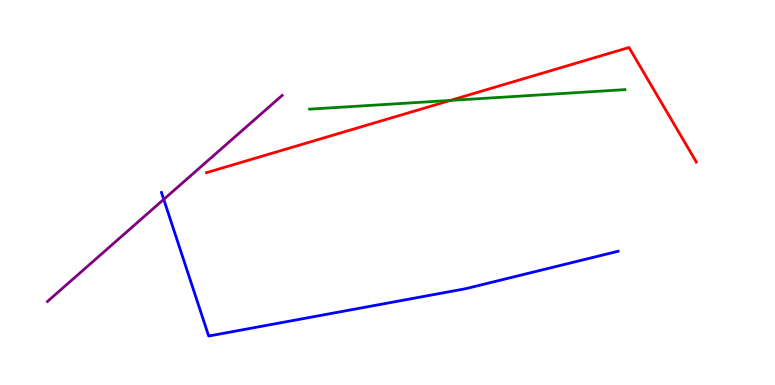[{'lines': ['blue', 'red'], 'intersections': []}, {'lines': ['green', 'red'], 'intersections': [{'x': 5.81, 'y': 7.39}]}, {'lines': ['purple', 'red'], 'intersections': []}, {'lines': ['blue', 'green'], 'intersections': []}, {'lines': ['blue', 'purple'], 'intersections': [{'x': 2.11, 'y': 4.82}]}, {'lines': ['green', 'purple'], 'intersections': []}]